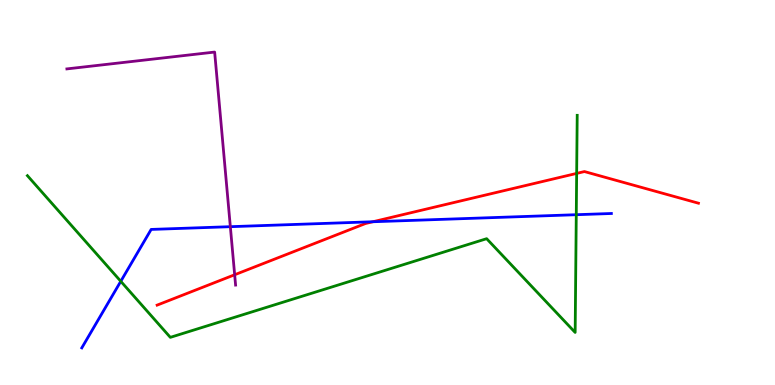[{'lines': ['blue', 'red'], 'intersections': [{'x': 4.81, 'y': 4.24}]}, {'lines': ['green', 'red'], 'intersections': [{'x': 7.44, 'y': 5.5}]}, {'lines': ['purple', 'red'], 'intersections': [{'x': 3.03, 'y': 2.86}]}, {'lines': ['blue', 'green'], 'intersections': [{'x': 1.56, 'y': 2.69}, {'x': 7.44, 'y': 4.42}]}, {'lines': ['blue', 'purple'], 'intersections': [{'x': 2.97, 'y': 4.11}]}, {'lines': ['green', 'purple'], 'intersections': []}]